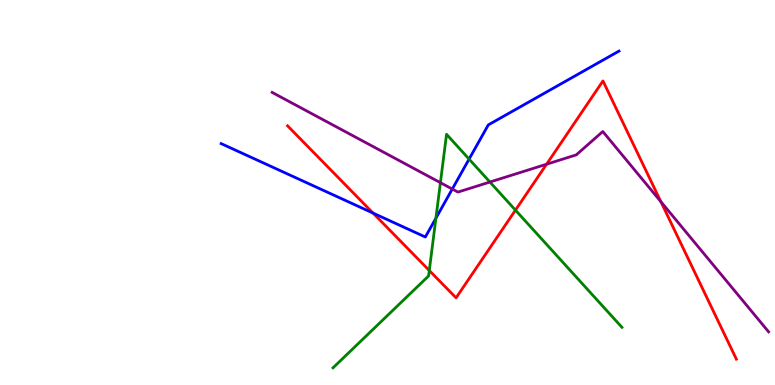[{'lines': ['blue', 'red'], 'intersections': [{'x': 4.81, 'y': 4.47}]}, {'lines': ['green', 'red'], 'intersections': [{'x': 5.54, 'y': 2.97}, {'x': 6.65, 'y': 4.54}]}, {'lines': ['purple', 'red'], 'intersections': [{'x': 7.05, 'y': 5.73}, {'x': 8.53, 'y': 4.76}]}, {'lines': ['blue', 'green'], 'intersections': [{'x': 5.62, 'y': 4.33}, {'x': 6.05, 'y': 5.87}]}, {'lines': ['blue', 'purple'], 'intersections': [{'x': 5.84, 'y': 5.09}]}, {'lines': ['green', 'purple'], 'intersections': [{'x': 5.68, 'y': 5.26}, {'x': 6.32, 'y': 5.27}]}]